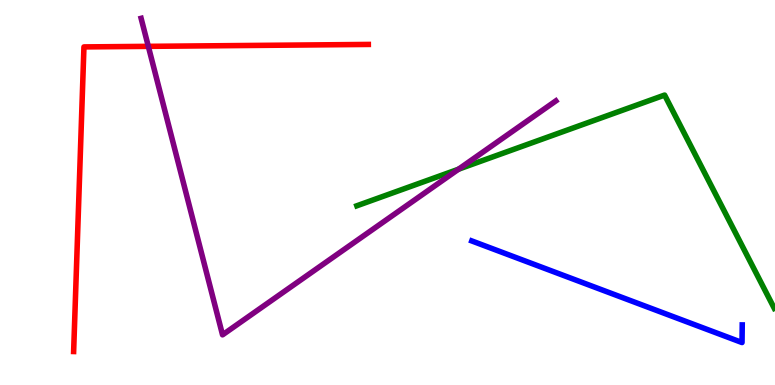[{'lines': ['blue', 'red'], 'intersections': []}, {'lines': ['green', 'red'], 'intersections': []}, {'lines': ['purple', 'red'], 'intersections': [{'x': 1.91, 'y': 8.8}]}, {'lines': ['blue', 'green'], 'intersections': []}, {'lines': ['blue', 'purple'], 'intersections': []}, {'lines': ['green', 'purple'], 'intersections': [{'x': 5.92, 'y': 5.61}]}]